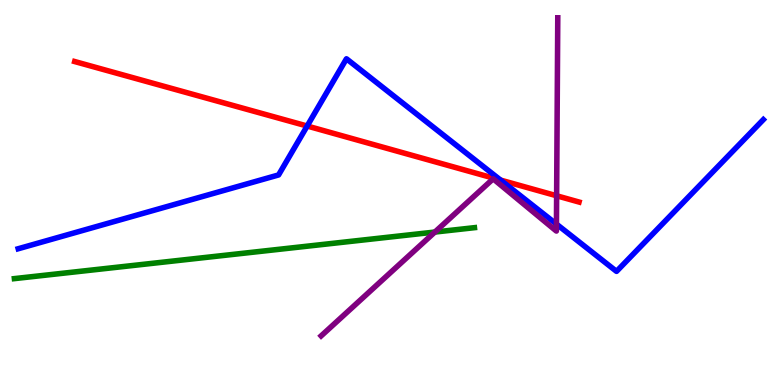[{'lines': ['blue', 'red'], 'intersections': [{'x': 3.96, 'y': 6.73}, {'x': 6.46, 'y': 5.32}]}, {'lines': ['green', 'red'], 'intersections': []}, {'lines': ['purple', 'red'], 'intersections': [{'x': 7.18, 'y': 4.92}]}, {'lines': ['blue', 'green'], 'intersections': []}, {'lines': ['blue', 'purple'], 'intersections': [{'x': 7.18, 'y': 4.18}]}, {'lines': ['green', 'purple'], 'intersections': [{'x': 5.61, 'y': 3.97}]}]